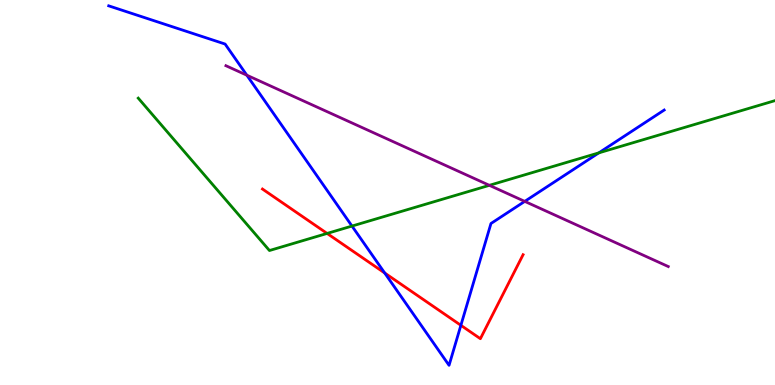[{'lines': ['blue', 'red'], 'intersections': [{'x': 4.96, 'y': 2.91}, {'x': 5.95, 'y': 1.55}]}, {'lines': ['green', 'red'], 'intersections': [{'x': 4.22, 'y': 3.94}]}, {'lines': ['purple', 'red'], 'intersections': []}, {'lines': ['blue', 'green'], 'intersections': [{'x': 4.54, 'y': 4.13}, {'x': 7.73, 'y': 6.03}]}, {'lines': ['blue', 'purple'], 'intersections': [{'x': 3.18, 'y': 8.05}, {'x': 6.77, 'y': 4.77}]}, {'lines': ['green', 'purple'], 'intersections': [{'x': 6.31, 'y': 5.19}]}]